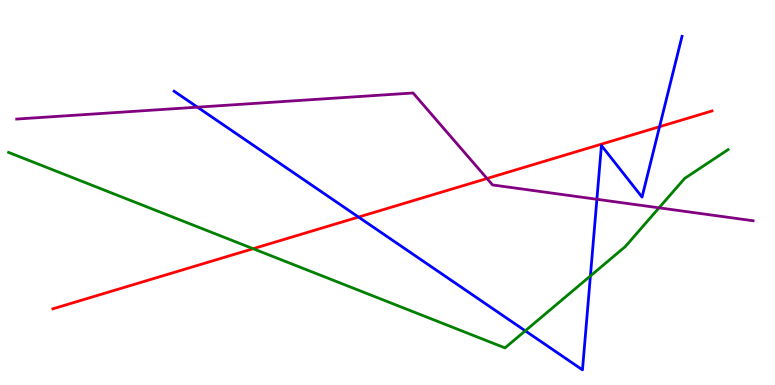[{'lines': ['blue', 'red'], 'intersections': [{'x': 4.63, 'y': 4.36}, {'x': 8.51, 'y': 6.71}]}, {'lines': ['green', 'red'], 'intersections': [{'x': 3.27, 'y': 3.54}]}, {'lines': ['purple', 'red'], 'intersections': [{'x': 6.28, 'y': 5.36}]}, {'lines': ['blue', 'green'], 'intersections': [{'x': 6.78, 'y': 1.41}, {'x': 7.62, 'y': 2.83}]}, {'lines': ['blue', 'purple'], 'intersections': [{'x': 2.55, 'y': 7.22}, {'x': 7.7, 'y': 4.82}]}, {'lines': ['green', 'purple'], 'intersections': [{'x': 8.5, 'y': 4.6}]}]